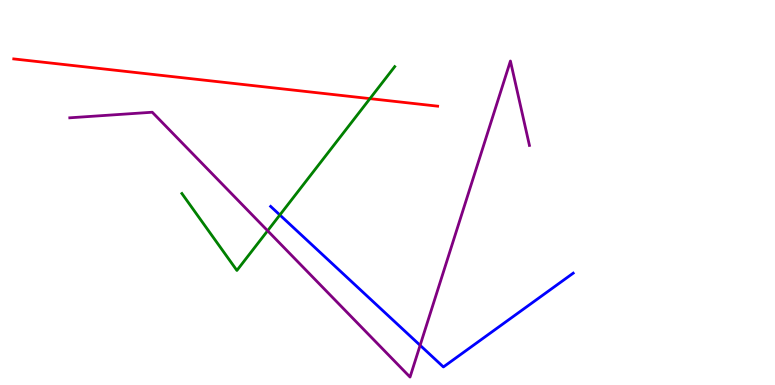[{'lines': ['blue', 'red'], 'intersections': []}, {'lines': ['green', 'red'], 'intersections': [{'x': 4.77, 'y': 7.44}]}, {'lines': ['purple', 'red'], 'intersections': []}, {'lines': ['blue', 'green'], 'intersections': [{'x': 3.61, 'y': 4.42}]}, {'lines': ['blue', 'purple'], 'intersections': [{'x': 5.42, 'y': 1.03}]}, {'lines': ['green', 'purple'], 'intersections': [{'x': 3.45, 'y': 4.01}]}]